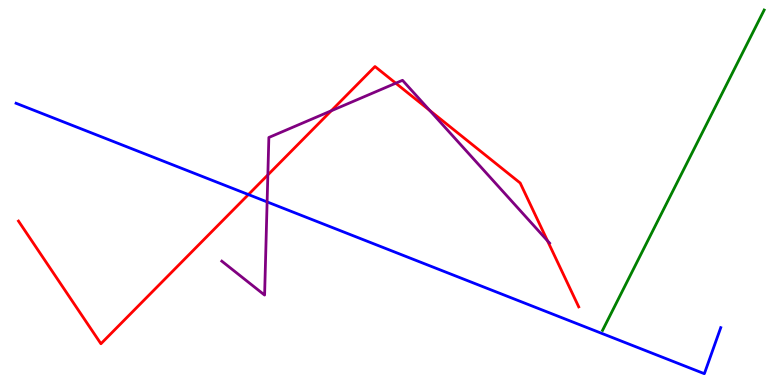[{'lines': ['blue', 'red'], 'intersections': [{'x': 3.21, 'y': 4.95}]}, {'lines': ['green', 'red'], 'intersections': []}, {'lines': ['purple', 'red'], 'intersections': [{'x': 3.46, 'y': 5.46}, {'x': 4.27, 'y': 7.12}, {'x': 5.11, 'y': 7.84}, {'x': 5.55, 'y': 7.13}, {'x': 7.06, 'y': 3.75}]}, {'lines': ['blue', 'green'], 'intersections': []}, {'lines': ['blue', 'purple'], 'intersections': [{'x': 3.45, 'y': 4.76}]}, {'lines': ['green', 'purple'], 'intersections': []}]